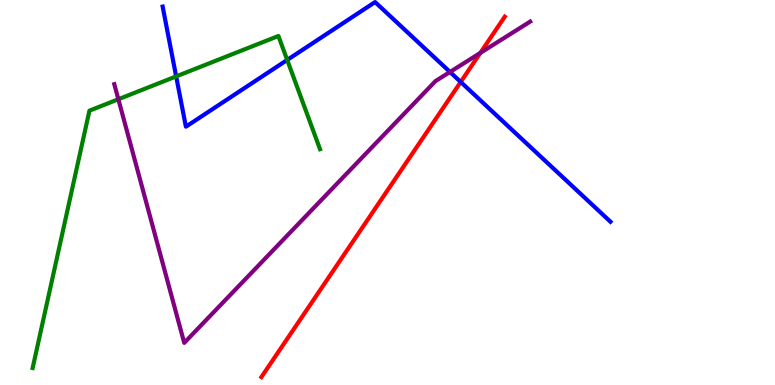[{'lines': ['blue', 'red'], 'intersections': [{'x': 5.94, 'y': 7.87}]}, {'lines': ['green', 'red'], 'intersections': []}, {'lines': ['purple', 'red'], 'intersections': [{'x': 6.2, 'y': 8.63}]}, {'lines': ['blue', 'green'], 'intersections': [{'x': 2.27, 'y': 8.02}, {'x': 3.71, 'y': 8.44}]}, {'lines': ['blue', 'purple'], 'intersections': [{'x': 5.81, 'y': 8.13}]}, {'lines': ['green', 'purple'], 'intersections': [{'x': 1.53, 'y': 7.42}]}]